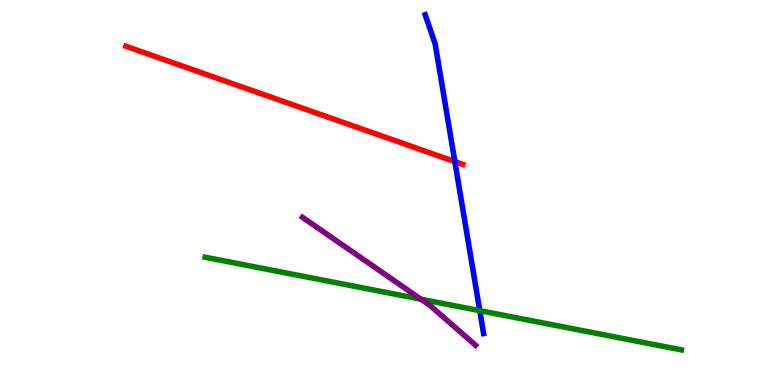[{'lines': ['blue', 'red'], 'intersections': [{'x': 5.87, 'y': 5.8}]}, {'lines': ['green', 'red'], 'intersections': []}, {'lines': ['purple', 'red'], 'intersections': []}, {'lines': ['blue', 'green'], 'intersections': [{'x': 6.19, 'y': 1.93}]}, {'lines': ['blue', 'purple'], 'intersections': []}, {'lines': ['green', 'purple'], 'intersections': [{'x': 5.43, 'y': 2.23}]}]